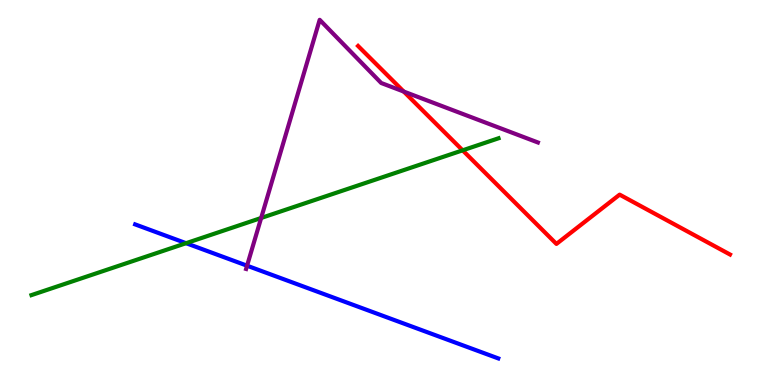[{'lines': ['blue', 'red'], 'intersections': []}, {'lines': ['green', 'red'], 'intersections': [{'x': 5.97, 'y': 6.1}]}, {'lines': ['purple', 'red'], 'intersections': [{'x': 5.21, 'y': 7.62}]}, {'lines': ['blue', 'green'], 'intersections': [{'x': 2.4, 'y': 3.68}]}, {'lines': ['blue', 'purple'], 'intersections': [{'x': 3.19, 'y': 3.1}]}, {'lines': ['green', 'purple'], 'intersections': [{'x': 3.37, 'y': 4.34}]}]